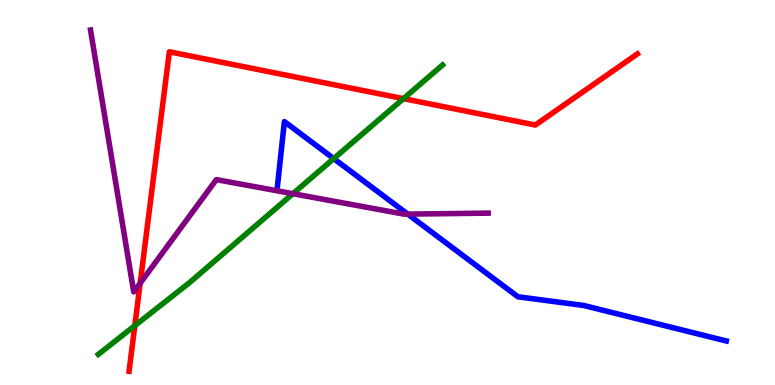[{'lines': ['blue', 'red'], 'intersections': []}, {'lines': ['green', 'red'], 'intersections': [{'x': 1.74, 'y': 1.54}, {'x': 5.21, 'y': 7.44}]}, {'lines': ['purple', 'red'], 'intersections': [{'x': 1.81, 'y': 2.64}]}, {'lines': ['blue', 'green'], 'intersections': [{'x': 4.31, 'y': 5.88}]}, {'lines': ['blue', 'purple'], 'intersections': [{'x': 5.26, 'y': 4.44}]}, {'lines': ['green', 'purple'], 'intersections': [{'x': 3.78, 'y': 4.97}]}]